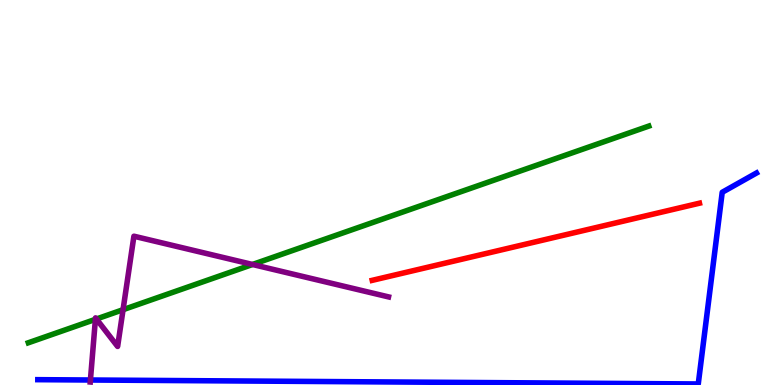[{'lines': ['blue', 'red'], 'intersections': []}, {'lines': ['green', 'red'], 'intersections': []}, {'lines': ['purple', 'red'], 'intersections': []}, {'lines': ['blue', 'green'], 'intersections': []}, {'lines': ['blue', 'purple'], 'intersections': [{'x': 1.17, 'y': 0.13}]}, {'lines': ['green', 'purple'], 'intersections': [{'x': 1.23, 'y': 1.71}, {'x': 1.24, 'y': 1.71}, {'x': 1.59, 'y': 1.96}, {'x': 3.26, 'y': 3.13}]}]